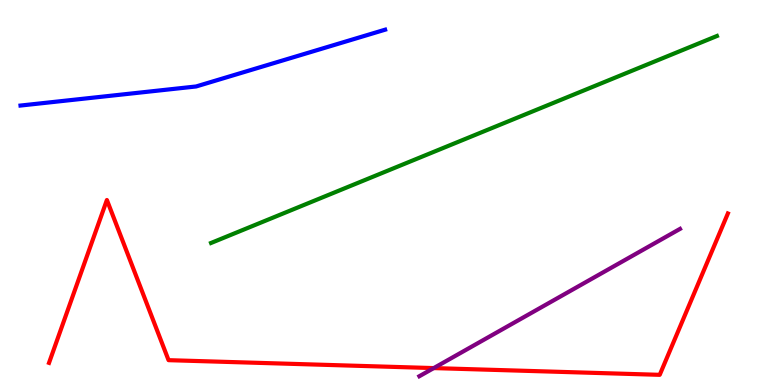[{'lines': ['blue', 'red'], 'intersections': []}, {'lines': ['green', 'red'], 'intersections': []}, {'lines': ['purple', 'red'], 'intersections': [{'x': 5.6, 'y': 0.439}]}, {'lines': ['blue', 'green'], 'intersections': []}, {'lines': ['blue', 'purple'], 'intersections': []}, {'lines': ['green', 'purple'], 'intersections': []}]